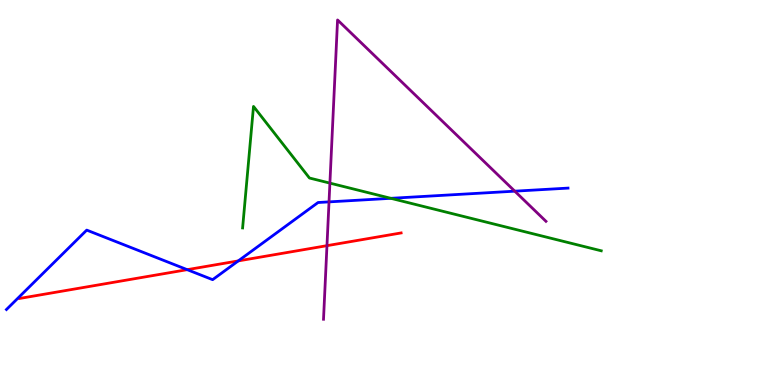[{'lines': ['blue', 'red'], 'intersections': [{'x': 2.42, 'y': 3.0}, {'x': 3.07, 'y': 3.22}]}, {'lines': ['green', 'red'], 'intersections': []}, {'lines': ['purple', 'red'], 'intersections': [{'x': 4.22, 'y': 3.62}]}, {'lines': ['blue', 'green'], 'intersections': [{'x': 5.04, 'y': 4.85}]}, {'lines': ['blue', 'purple'], 'intersections': [{'x': 4.25, 'y': 4.76}, {'x': 6.64, 'y': 5.03}]}, {'lines': ['green', 'purple'], 'intersections': [{'x': 4.26, 'y': 5.24}]}]